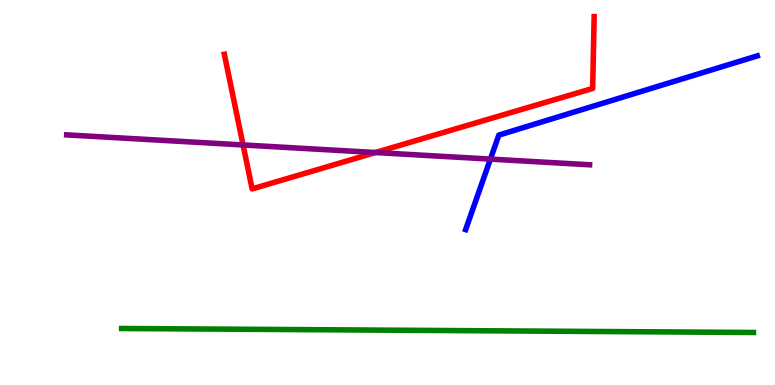[{'lines': ['blue', 'red'], 'intersections': []}, {'lines': ['green', 'red'], 'intersections': []}, {'lines': ['purple', 'red'], 'intersections': [{'x': 3.14, 'y': 6.23}, {'x': 4.84, 'y': 6.04}]}, {'lines': ['blue', 'green'], 'intersections': []}, {'lines': ['blue', 'purple'], 'intersections': [{'x': 6.33, 'y': 5.87}]}, {'lines': ['green', 'purple'], 'intersections': []}]